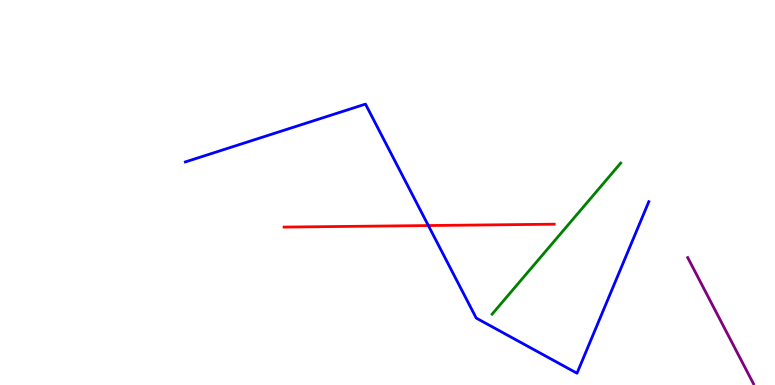[{'lines': ['blue', 'red'], 'intersections': [{'x': 5.53, 'y': 4.14}]}, {'lines': ['green', 'red'], 'intersections': []}, {'lines': ['purple', 'red'], 'intersections': []}, {'lines': ['blue', 'green'], 'intersections': []}, {'lines': ['blue', 'purple'], 'intersections': []}, {'lines': ['green', 'purple'], 'intersections': []}]